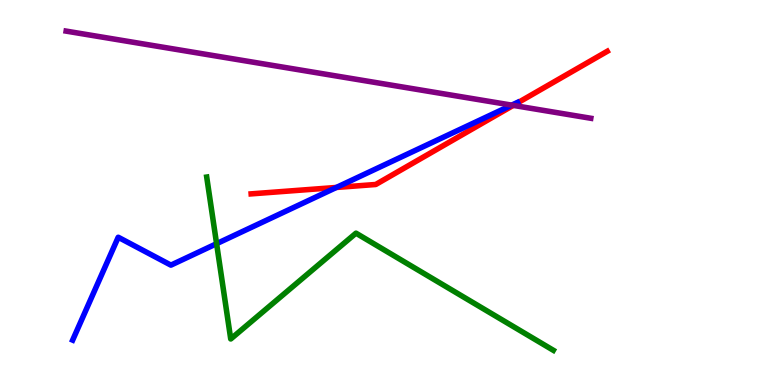[{'lines': ['blue', 'red'], 'intersections': [{'x': 4.34, 'y': 5.13}]}, {'lines': ['green', 'red'], 'intersections': []}, {'lines': ['purple', 'red'], 'intersections': [{'x': 6.62, 'y': 7.26}]}, {'lines': ['blue', 'green'], 'intersections': [{'x': 2.79, 'y': 3.67}]}, {'lines': ['blue', 'purple'], 'intersections': [{'x': 6.6, 'y': 7.27}]}, {'lines': ['green', 'purple'], 'intersections': []}]